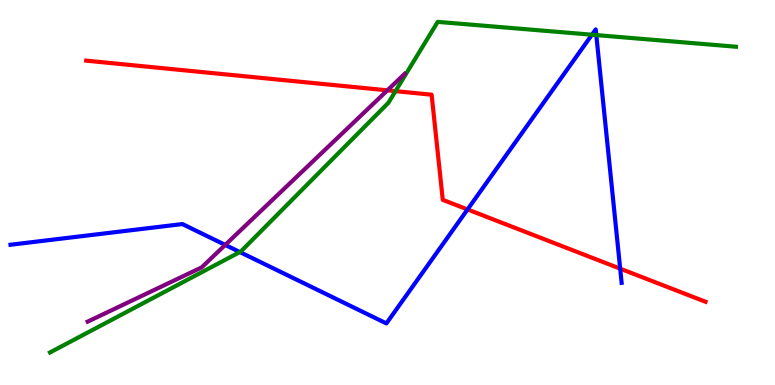[{'lines': ['blue', 'red'], 'intersections': [{'x': 6.03, 'y': 4.56}, {'x': 8.0, 'y': 3.02}]}, {'lines': ['green', 'red'], 'intersections': [{'x': 5.1, 'y': 7.63}]}, {'lines': ['purple', 'red'], 'intersections': [{'x': 5.0, 'y': 7.65}]}, {'lines': ['blue', 'green'], 'intersections': [{'x': 3.1, 'y': 3.45}, {'x': 7.64, 'y': 9.1}, {'x': 7.69, 'y': 9.09}]}, {'lines': ['blue', 'purple'], 'intersections': [{'x': 2.91, 'y': 3.64}]}, {'lines': ['green', 'purple'], 'intersections': []}]